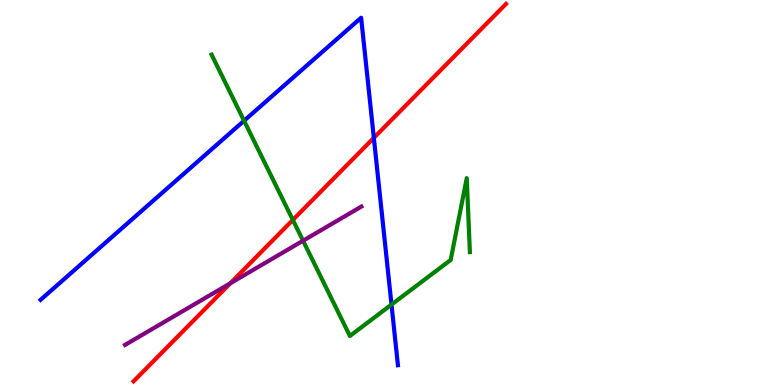[{'lines': ['blue', 'red'], 'intersections': [{'x': 4.82, 'y': 6.42}]}, {'lines': ['green', 'red'], 'intersections': [{'x': 3.78, 'y': 4.29}]}, {'lines': ['purple', 'red'], 'intersections': [{'x': 2.97, 'y': 2.64}]}, {'lines': ['blue', 'green'], 'intersections': [{'x': 3.15, 'y': 6.86}, {'x': 5.05, 'y': 2.09}]}, {'lines': ['blue', 'purple'], 'intersections': []}, {'lines': ['green', 'purple'], 'intersections': [{'x': 3.91, 'y': 3.75}]}]